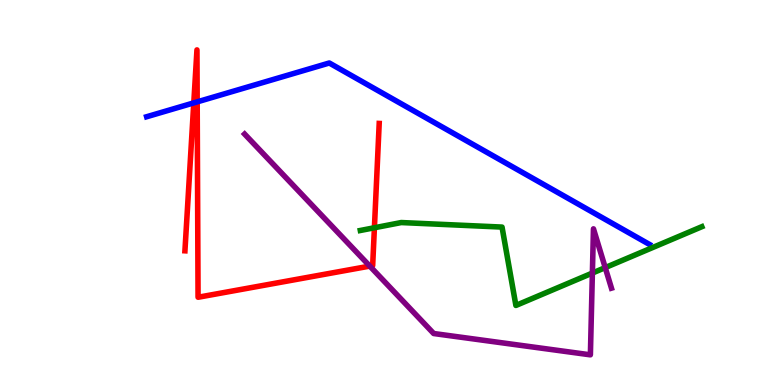[{'lines': ['blue', 'red'], 'intersections': [{'x': 2.5, 'y': 7.33}, {'x': 2.54, 'y': 7.35}]}, {'lines': ['green', 'red'], 'intersections': [{'x': 4.83, 'y': 4.08}]}, {'lines': ['purple', 'red'], 'intersections': [{'x': 4.77, 'y': 3.09}]}, {'lines': ['blue', 'green'], 'intersections': []}, {'lines': ['blue', 'purple'], 'intersections': []}, {'lines': ['green', 'purple'], 'intersections': [{'x': 7.64, 'y': 2.91}, {'x': 7.81, 'y': 3.05}]}]